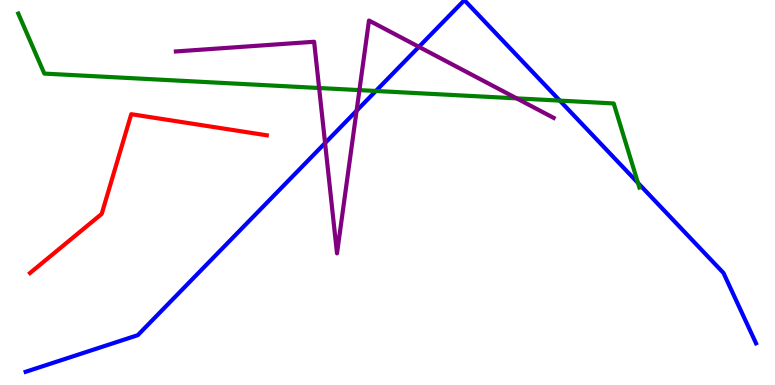[{'lines': ['blue', 'red'], 'intersections': []}, {'lines': ['green', 'red'], 'intersections': []}, {'lines': ['purple', 'red'], 'intersections': []}, {'lines': ['blue', 'green'], 'intersections': [{'x': 4.85, 'y': 7.64}, {'x': 7.22, 'y': 7.39}, {'x': 8.23, 'y': 5.25}]}, {'lines': ['blue', 'purple'], 'intersections': [{'x': 4.19, 'y': 6.28}, {'x': 4.6, 'y': 7.12}, {'x': 5.41, 'y': 8.78}]}, {'lines': ['green', 'purple'], 'intersections': [{'x': 4.12, 'y': 7.71}, {'x': 4.64, 'y': 7.66}, {'x': 6.67, 'y': 7.45}]}]